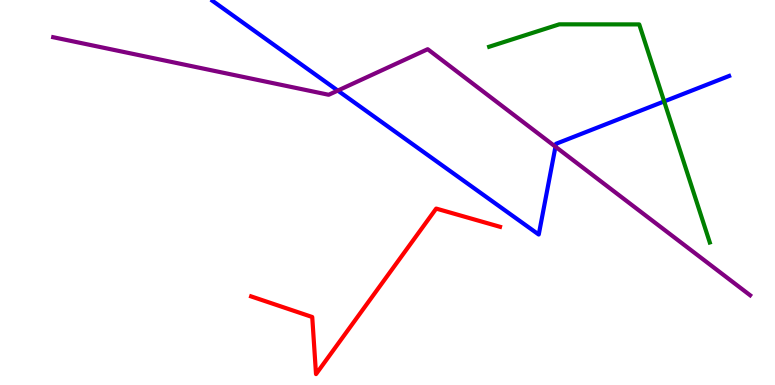[{'lines': ['blue', 'red'], 'intersections': []}, {'lines': ['green', 'red'], 'intersections': []}, {'lines': ['purple', 'red'], 'intersections': []}, {'lines': ['blue', 'green'], 'intersections': [{'x': 8.57, 'y': 7.37}]}, {'lines': ['blue', 'purple'], 'intersections': [{'x': 4.36, 'y': 7.65}, {'x': 7.17, 'y': 6.19}]}, {'lines': ['green', 'purple'], 'intersections': []}]